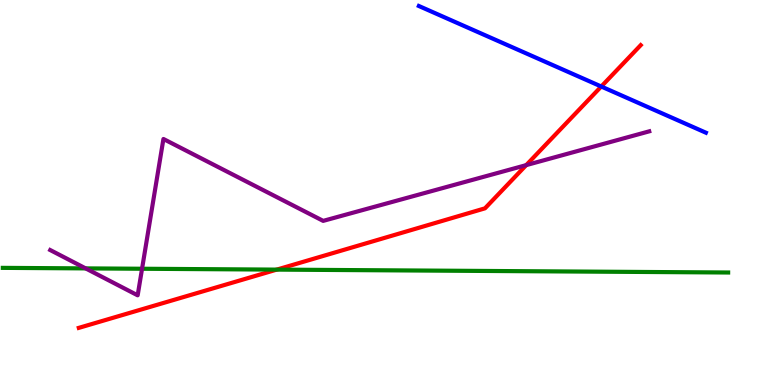[{'lines': ['blue', 'red'], 'intersections': [{'x': 7.76, 'y': 7.75}]}, {'lines': ['green', 'red'], 'intersections': [{'x': 3.57, 'y': 3.0}]}, {'lines': ['purple', 'red'], 'intersections': [{'x': 6.79, 'y': 5.71}]}, {'lines': ['blue', 'green'], 'intersections': []}, {'lines': ['blue', 'purple'], 'intersections': []}, {'lines': ['green', 'purple'], 'intersections': [{'x': 1.11, 'y': 3.03}, {'x': 1.83, 'y': 3.02}]}]